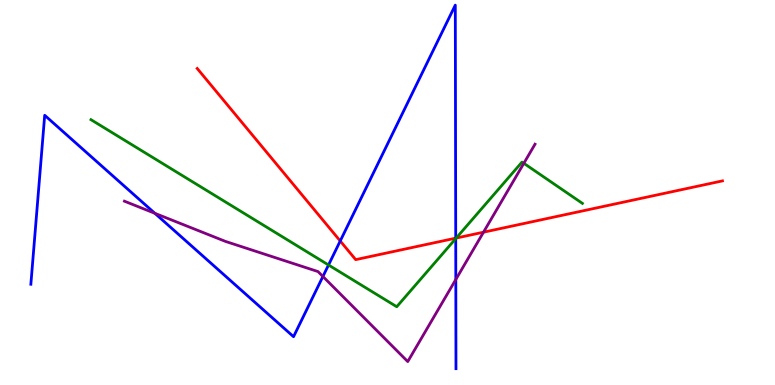[{'lines': ['blue', 'red'], 'intersections': [{'x': 4.39, 'y': 3.74}, {'x': 5.88, 'y': 3.81}]}, {'lines': ['green', 'red'], 'intersections': [{'x': 5.89, 'y': 3.82}]}, {'lines': ['purple', 'red'], 'intersections': [{'x': 6.24, 'y': 3.97}]}, {'lines': ['blue', 'green'], 'intersections': [{'x': 4.24, 'y': 3.12}, {'x': 5.88, 'y': 3.8}]}, {'lines': ['blue', 'purple'], 'intersections': [{'x': 2.0, 'y': 4.46}, {'x': 4.17, 'y': 2.82}, {'x': 5.88, 'y': 2.74}]}, {'lines': ['green', 'purple'], 'intersections': [{'x': 6.76, 'y': 5.76}]}]